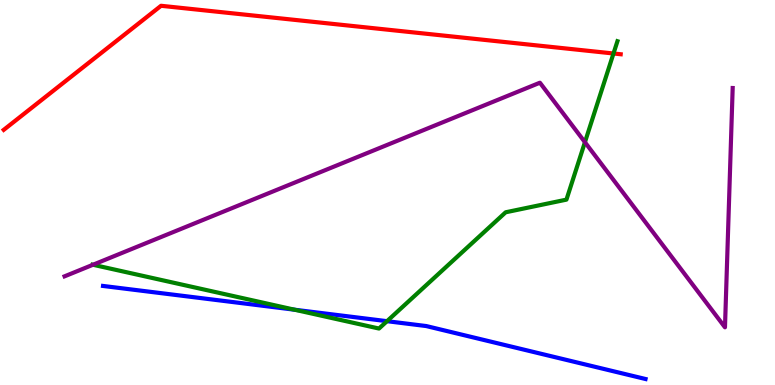[{'lines': ['blue', 'red'], 'intersections': []}, {'lines': ['green', 'red'], 'intersections': [{'x': 7.92, 'y': 8.61}]}, {'lines': ['purple', 'red'], 'intersections': []}, {'lines': ['blue', 'green'], 'intersections': [{'x': 3.8, 'y': 1.96}, {'x': 4.99, 'y': 1.66}]}, {'lines': ['blue', 'purple'], 'intersections': []}, {'lines': ['green', 'purple'], 'intersections': [{'x': 1.2, 'y': 3.12}, {'x': 7.55, 'y': 6.31}]}]